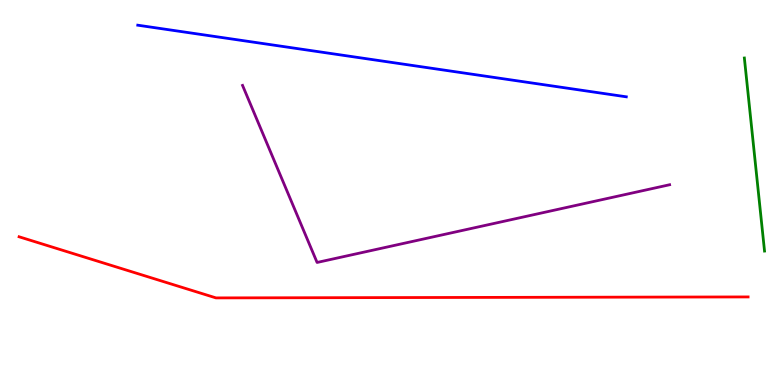[{'lines': ['blue', 'red'], 'intersections': []}, {'lines': ['green', 'red'], 'intersections': []}, {'lines': ['purple', 'red'], 'intersections': []}, {'lines': ['blue', 'green'], 'intersections': []}, {'lines': ['blue', 'purple'], 'intersections': []}, {'lines': ['green', 'purple'], 'intersections': []}]